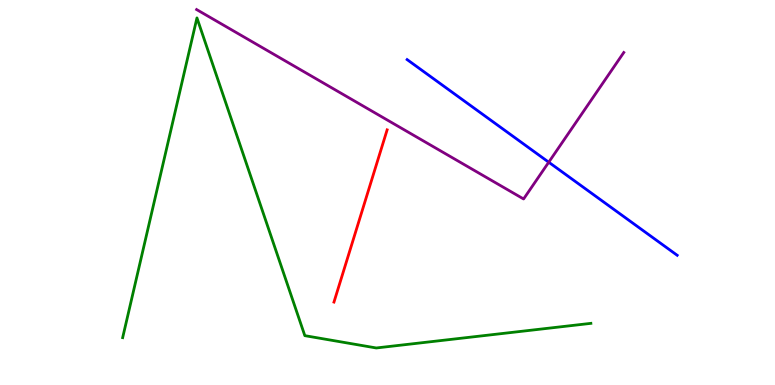[{'lines': ['blue', 'red'], 'intersections': []}, {'lines': ['green', 'red'], 'intersections': []}, {'lines': ['purple', 'red'], 'intersections': []}, {'lines': ['blue', 'green'], 'intersections': []}, {'lines': ['blue', 'purple'], 'intersections': [{'x': 7.08, 'y': 5.79}]}, {'lines': ['green', 'purple'], 'intersections': []}]